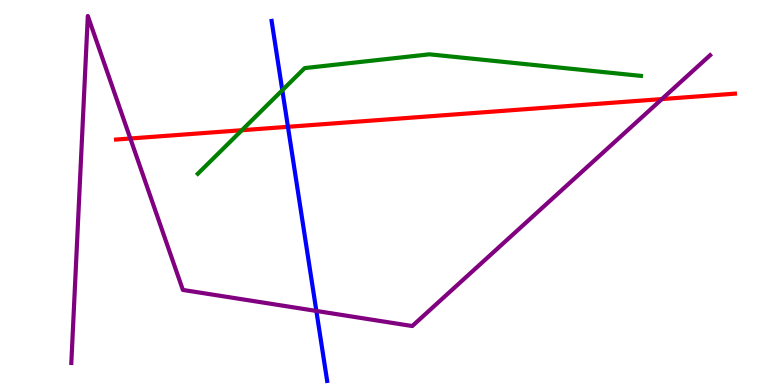[{'lines': ['blue', 'red'], 'intersections': [{'x': 3.72, 'y': 6.71}]}, {'lines': ['green', 'red'], 'intersections': [{'x': 3.12, 'y': 6.62}]}, {'lines': ['purple', 'red'], 'intersections': [{'x': 1.68, 'y': 6.4}, {'x': 8.54, 'y': 7.43}]}, {'lines': ['blue', 'green'], 'intersections': [{'x': 3.64, 'y': 7.66}]}, {'lines': ['blue', 'purple'], 'intersections': [{'x': 4.08, 'y': 1.92}]}, {'lines': ['green', 'purple'], 'intersections': []}]